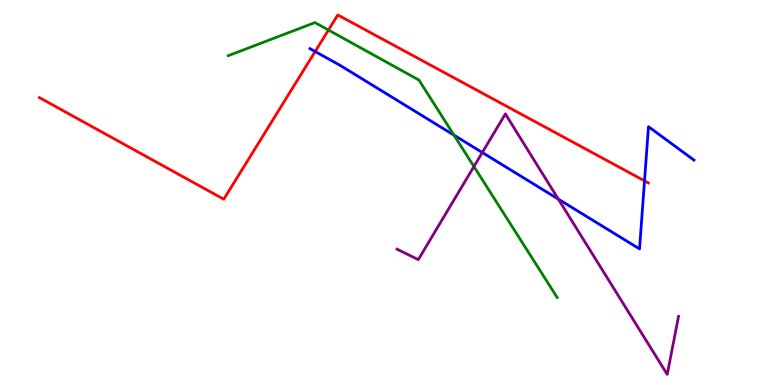[{'lines': ['blue', 'red'], 'intersections': [{'x': 4.07, 'y': 8.66}, {'x': 8.32, 'y': 5.3}]}, {'lines': ['green', 'red'], 'intersections': [{'x': 4.24, 'y': 9.22}]}, {'lines': ['purple', 'red'], 'intersections': []}, {'lines': ['blue', 'green'], 'intersections': [{'x': 5.86, 'y': 6.49}]}, {'lines': ['blue', 'purple'], 'intersections': [{'x': 6.22, 'y': 6.04}, {'x': 7.2, 'y': 4.83}]}, {'lines': ['green', 'purple'], 'intersections': [{'x': 6.12, 'y': 5.67}]}]